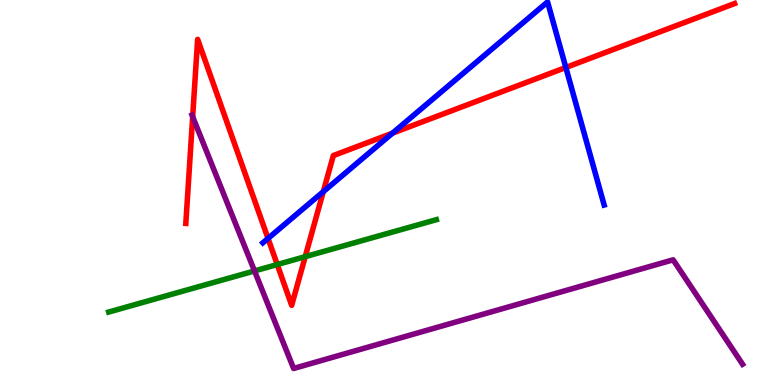[{'lines': ['blue', 'red'], 'intersections': [{'x': 3.46, 'y': 3.81}, {'x': 4.17, 'y': 5.02}, {'x': 5.06, 'y': 6.54}, {'x': 7.3, 'y': 8.25}]}, {'lines': ['green', 'red'], 'intersections': [{'x': 3.58, 'y': 3.13}, {'x': 3.94, 'y': 3.33}]}, {'lines': ['purple', 'red'], 'intersections': [{'x': 2.49, 'y': 6.97}]}, {'lines': ['blue', 'green'], 'intersections': []}, {'lines': ['blue', 'purple'], 'intersections': []}, {'lines': ['green', 'purple'], 'intersections': [{'x': 3.28, 'y': 2.96}]}]